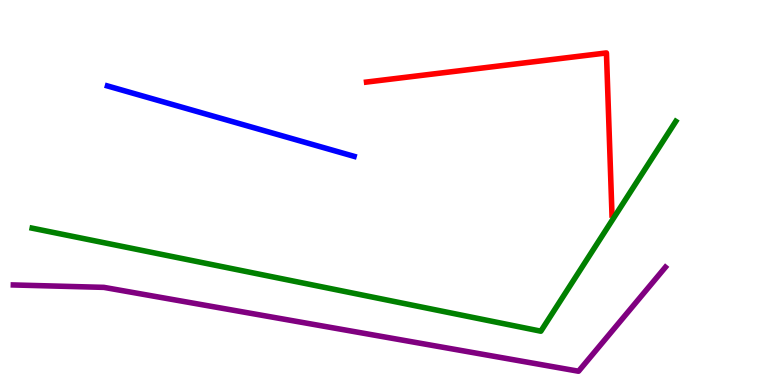[{'lines': ['blue', 'red'], 'intersections': []}, {'lines': ['green', 'red'], 'intersections': []}, {'lines': ['purple', 'red'], 'intersections': []}, {'lines': ['blue', 'green'], 'intersections': []}, {'lines': ['blue', 'purple'], 'intersections': []}, {'lines': ['green', 'purple'], 'intersections': []}]